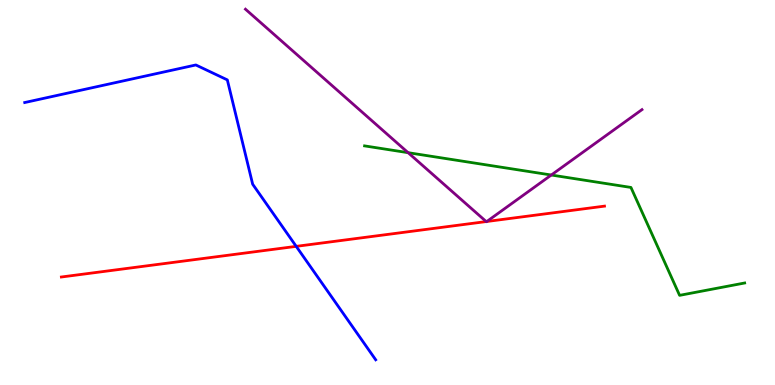[{'lines': ['blue', 'red'], 'intersections': [{'x': 3.82, 'y': 3.6}]}, {'lines': ['green', 'red'], 'intersections': []}, {'lines': ['purple', 'red'], 'intersections': [{'x': 6.27, 'y': 4.25}, {'x': 6.28, 'y': 4.25}]}, {'lines': ['blue', 'green'], 'intersections': []}, {'lines': ['blue', 'purple'], 'intersections': []}, {'lines': ['green', 'purple'], 'intersections': [{'x': 5.27, 'y': 6.03}, {'x': 7.11, 'y': 5.45}]}]